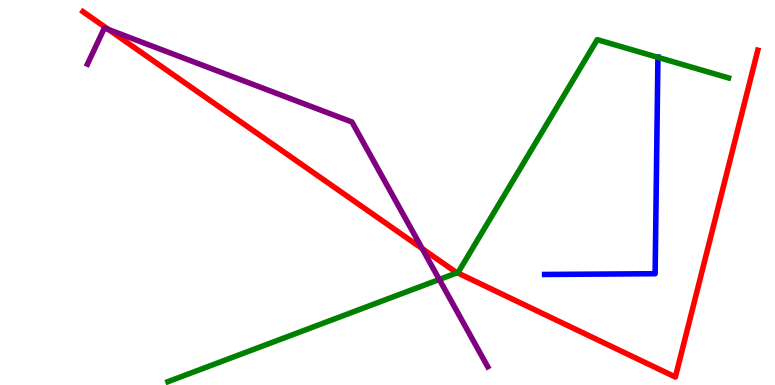[{'lines': ['blue', 'red'], 'intersections': []}, {'lines': ['green', 'red'], 'intersections': [{'x': 5.9, 'y': 2.92}]}, {'lines': ['purple', 'red'], 'intersections': [{'x': 1.4, 'y': 9.23}, {'x': 5.45, 'y': 3.54}]}, {'lines': ['blue', 'green'], 'intersections': [{'x': 8.49, 'y': 8.51}]}, {'lines': ['blue', 'purple'], 'intersections': []}, {'lines': ['green', 'purple'], 'intersections': [{'x': 5.67, 'y': 2.74}]}]